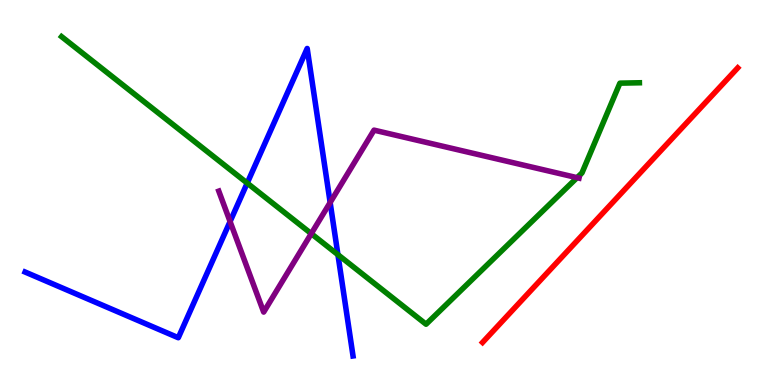[{'lines': ['blue', 'red'], 'intersections': []}, {'lines': ['green', 'red'], 'intersections': []}, {'lines': ['purple', 'red'], 'intersections': []}, {'lines': ['blue', 'green'], 'intersections': [{'x': 3.19, 'y': 5.24}, {'x': 4.36, 'y': 3.38}]}, {'lines': ['blue', 'purple'], 'intersections': [{'x': 2.97, 'y': 4.25}, {'x': 4.26, 'y': 4.74}]}, {'lines': ['green', 'purple'], 'intersections': [{'x': 4.02, 'y': 3.93}, {'x': 7.45, 'y': 5.39}]}]